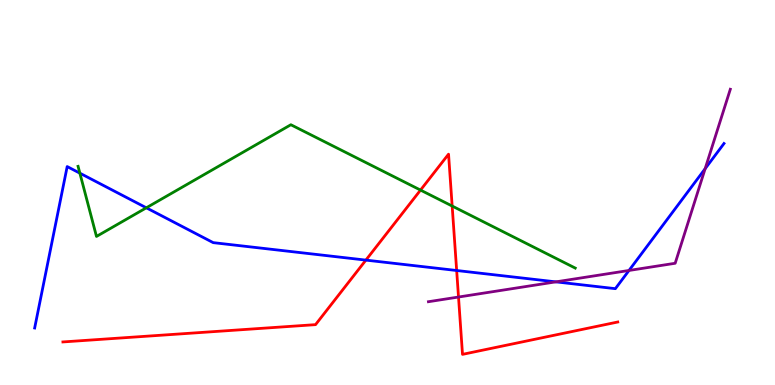[{'lines': ['blue', 'red'], 'intersections': [{'x': 4.72, 'y': 3.24}, {'x': 5.89, 'y': 2.97}]}, {'lines': ['green', 'red'], 'intersections': [{'x': 5.43, 'y': 5.06}, {'x': 5.83, 'y': 4.65}]}, {'lines': ['purple', 'red'], 'intersections': [{'x': 5.92, 'y': 2.29}]}, {'lines': ['blue', 'green'], 'intersections': [{'x': 1.03, 'y': 5.5}, {'x': 1.89, 'y': 4.6}]}, {'lines': ['blue', 'purple'], 'intersections': [{'x': 7.17, 'y': 2.68}, {'x': 8.12, 'y': 2.97}, {'x': 9.1, 'y': 5.62}]}, {'lines': ['green', 'purple'], 'intersections': []}]